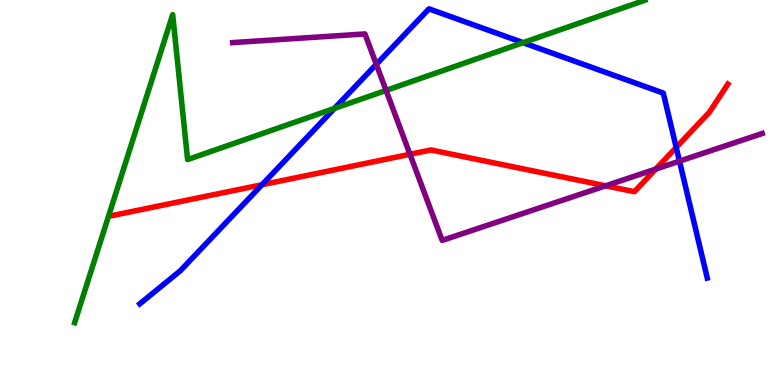[{'lines': ['blue', 'red'], 'intersections': [{'x': 3.38, 'y': 5.2}, {'x': 8.73, 'y': 6.17}]}, {'lines': ['green', 'red'], 'intersections': []}, {'lines': ['purple', 'red'], 'intersections': [{'x': 5.29, 'y': 5.99}, {'x': 7.81, 'y': 5.17}, {'x': 8.46, 'y': 5.61}]}, {'lines': ['blue', 'green'], 'intersections': [{'x': 4.32, 'y': 7.18}, {'x': 6.75, 'y': 8.89}]}, {'lines': ['blue', 'purple'], 'intersections': [{'x': 4.86, 'y': 8.33}, {'x': 8.77, 'y': 5.81}]}, {'lines': ['green', 'purple'], 'intersections': [{'x': 4.98, 'y': 7.65}]}]